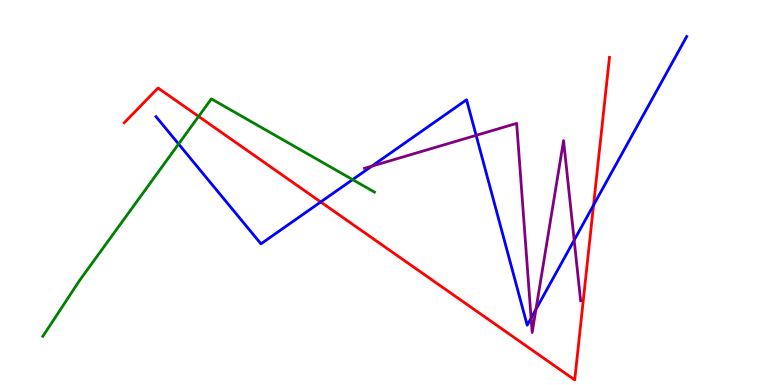[{'lines': ['blue', 'red'], 'intersections': [{'x': 4.14, 'y': 4.75}, {'x': 7.66, 'y': 4.67}]}, {'lines': ['green', 'red'], 'intersections': [{'x': 2.56, 'y': 6.98}]}, {'lines': ['purple', 'red'], 'intersections': []}, {'lines': ['blue', 'green'], 'intersections': [{'x': 2.3, 'y': 6.26}, {'x': 4.55, 'y': 5.33}]}, {'lines': ['blue', 'purple'], 'intersections': [{'x': 4.8, 'y': 5.68}, {'x': 6.14, 'y': 6.48}, {'x': 6.85, 'y': 1.74}, {'x': 6.92, 'y': 1.97}, {'x': 7.41, 'y': 3.76}]}, {'lines': ['green', 'purple'], 'intersections': []}]